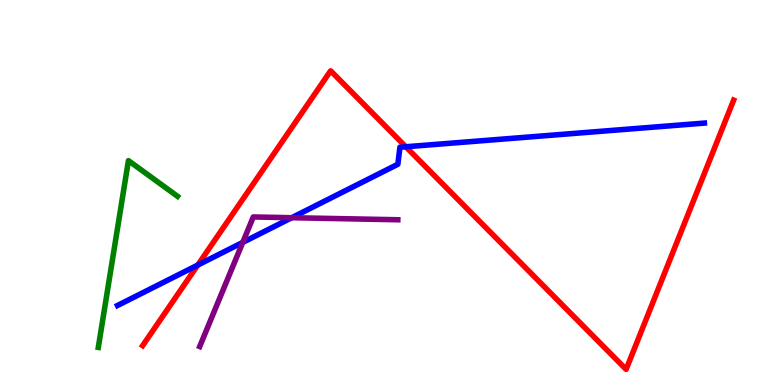[{'lines': ['blue', 'red'], 'intersections': [{'x': 2.55, 'y': 3.12}, {'x': 5.24, 'y': 6.19}]}, {'lines': ['green', 'red'], 'intersections': []}, {'lines': ['purple', 'red'], 'intersections': []}, {'lines': ['blue', 'green'], 'intersections': []}, {'lines': ['blue', 'purple'], 'intersections': [{'x': 3.13, 'y': 3.7}, {'x': 3.76, 'y': 4.35}]}, {'lines': ['green', 'purple'], 'intersections': []}]